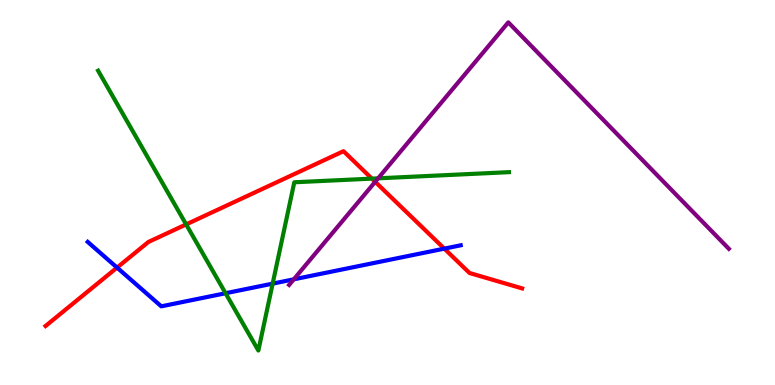[{'lines': ['blue', 'red'], 'intersections': [{'x': 1.51, 'y': 3.05}, {'x': 5.73, 'y': 3.54}]}, {'lines': ['green', 'red'], 'intersections': [{'x': 2.4, 'y': 4.17}, {'x': 4.8, 'y': 5.36}]}, {'lines': ['purple', 'red'], 'intersections': [{'x': 4.84, 'y': 5.28}]}, {'lines': ['blue', 'green'], 'intersections': [{'x': 2.91, 'y': 2.38}, {'x': 3.52, 'y': 2.63}]}, {'lines': ['blue', 'purple'], 'intersections': [{'x': 3.79, 'y': 2.74}]}, {'lines': ['green', 'purple'], 'intersections': [{'x': 4.88, 'y': 5.37}]}]